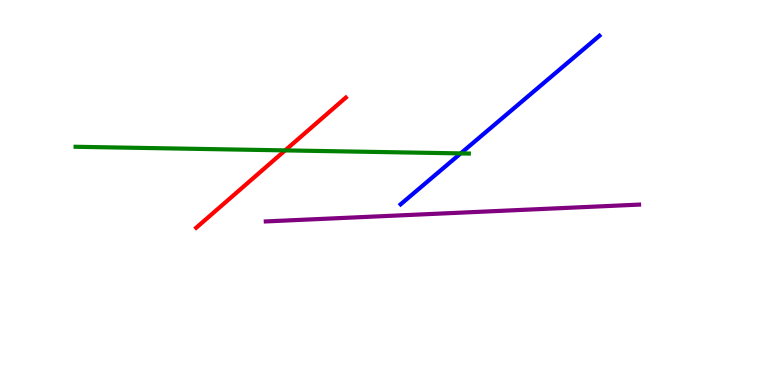[{'lines': ['blue', 'red'], 'intersections': []}, {'lines': ['green', 'red'], 'intersections': [{'x': 3.68, 'y': 6.09}]}, {'lines': ['purple', 'red'], 'intersections': []}, {'lines': ['blue', 'green'], 'intersections': [{'x': 5.94, 'y': 6.02}]}, {'lines': ['blue', 'purple'], 'intersections': []}, {'lines': ['green', 'purple'], 'intersections': []}]